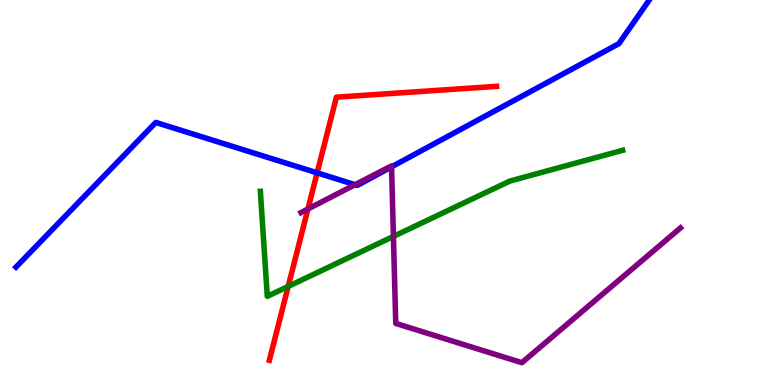[{'lines': ['blue', 'red'], 'intersections': [{'x': 4.09, 'y': 5.51}]}, {'lines': ['green', 'red'], 'intersections': [{'x': 3.72, 'y': 2.56}]}, {'lines': ['purple', 'red'], 'intersections': [{'x': 3.97, 'y': 4.57}]}, {'lines': ['blue', 'green'], 'intersections': []}, {'lines': ['blue', 'purple'], 'intersections': [{'x': 4.58, 'y': 5.2}, {'x': 5.05, 'y': 5.67}]}, {'lines': ['green', 'purple'], 'intersections': [{'x': 5.08, 'y': 3.86}]}]